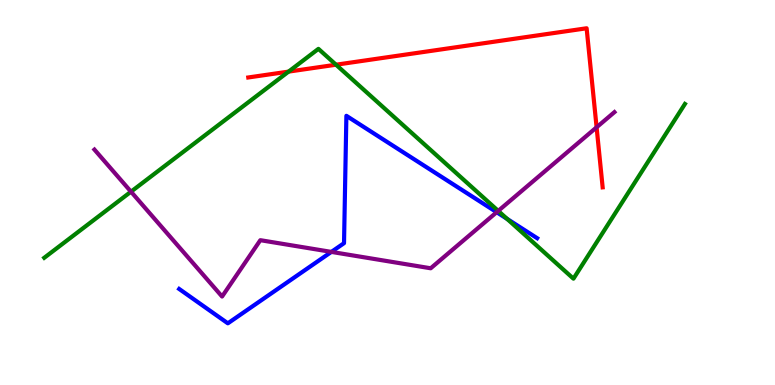[{'lines': ['blue', 'red'], 'intersections': []}, {'lines': ['green', 'red'], 'intersections': [{'x': 3.72, 'y': 8.14}, {'x': 4.34, 'y': 8.32}]}, {'lines': ['purple', 'red'], 'intersections': [{'x': 7.7, 'y': 6.69}]}, {'lines': ['blue', 'green'], 'intersections': [{'x': 6.54, 'y': 4.31}]}, {'lines': ['blue', 'purple'], 'intersections': [{'x': 4.28, 'y': 3.46}, {'x': 6.41, 'y': 4.49}]}, {'lines': ['green', 'purple'], 'intersections': [{'x': 1.69, 'y': 5.02}, {'x': 6.43, 'y': 4.52}]}]